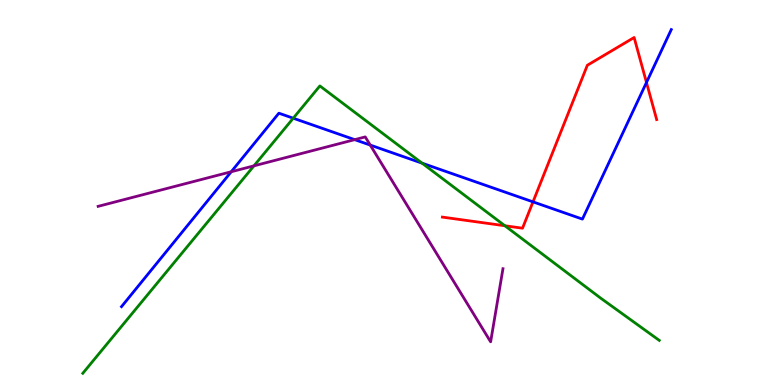[{'lines': ['blue', 'red'], 'intersections': [{'x': 6.88, 'y': 4.76}, {'x': 8.34, 'y': 7.86}]}, {'lines': ['green', 'red'], 'intersections': [{'x': 6.51, 'y': 4.14}]}, {'lines': ['purple', 'red'], 'intersections': []}, {'lines': ['blue', 'green'], 'intersections': [{'x': 3.78, 'y': 6.93}, {'x': 5.45, 'y': 5.76}]}, {'lines': ['blue', 'purple'], 'intersections': [{'x': 2.98, 'y': 5.54}, {'x': 4.58, 'y': 6.37}, {'x': 4.78, 'y': 6.23}]}, {'lines': ['green', 'purple'], 'intersections': [{'x': 3.28, 'y': 5.69}]}]